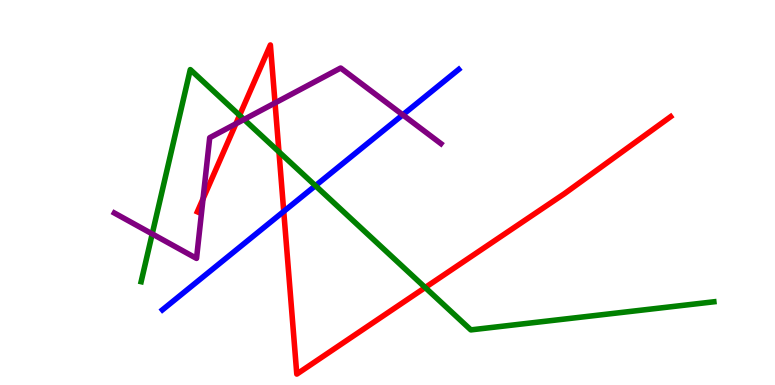[{'lines': ['blue', 'red'], 'intersections': [{'x': 3.66, 'y': 4.51}]}, {'lines': ['green', 'red'], 'intersections': [{'x': 3.09, 'y': 7.0}, {'x': 3.6, 'y': 6.06}, {'x': 5.49, 'y': 2.53}]}, {'lines': ['purple', 'red'], 'intersections': [{'x': 2.62, 'y': 4.84}, {'x': 3.04, 'y': 6.78}, {'x': 3.55, 'y': 7.33}]}, {'lines': ['blue', 'green'], 'intersections': [{'x': 4.07, 'y': 5.18}]}, {'lines': ['blue', 'purple'], 'intersections': [{'x': 5.2, 'y': 7.02}]}, {'lines': ['green', 'purple'], 'intersections': [{'x': 1.96, 'y': 3.92}, {'x': 3.15, 'y': 6.9}]}]